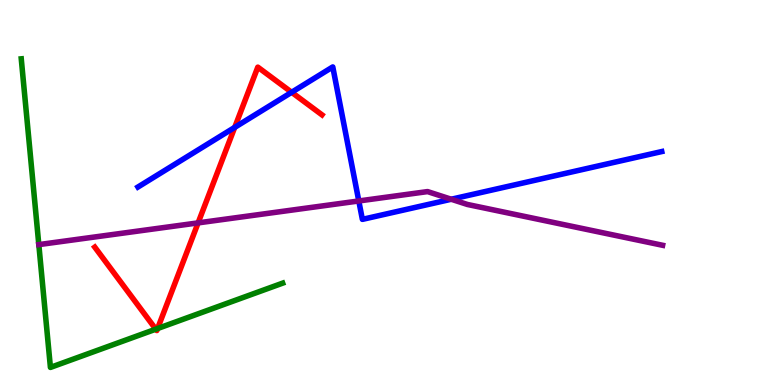[{'lines': ['blue', 'red'], 'intersections': [{'x': 3.03, 'y': 6.69}, {'x': 3.76, 'y': 7.6}]}, {'lines': ['green', 'red'], 'intersections': [{'x': 2.01, 'y': 1.45}, {'x': 2.03, 'y': 1.47}]}, {'lines': ['purple', 'red'], 'intersections': [{'x': 2.56, 'y': 4.21}]}, {'lines': ['blue', 'green'], 'intersections': []}, {'lines': ['blue', 'purple'], 'intersections': [{'x': 4.63, 'y': 4.78}, {'x': 5.82, 'y': 4.82}]}, {'lines': ['green', 'purple'], 'intersections': []}]